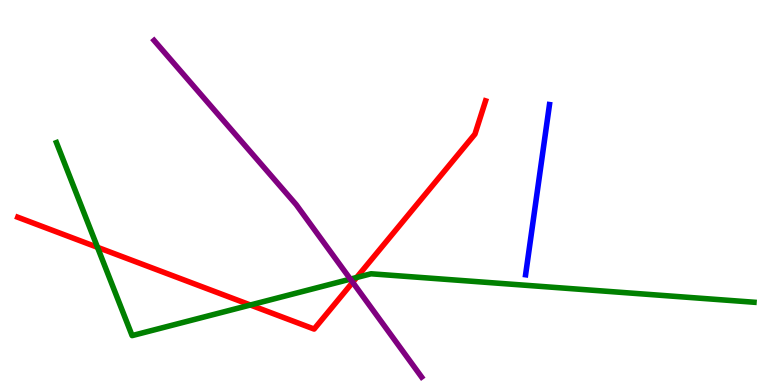[{'lines': ['blue', 'red'], 'intersections': []}, {'lines': ['green', 'red'], 'intersections': [{'x': 1.26, 'y': 3.58}, {'x': 3.23, 'y': 2.08}, {'x': 4.6, 'y': 2.79}]}, {'lines': ['purple', 'red'], 'intersections': [{'x': 4.55, 'y': 2.67}]}, {'lines': ['blue', 'green'], 'intersections': []}, {'lines': ['blue', 'purple'], 'intersections': []}, {'lines': ['green', 'purple'], 'intersections': [{'x': 4.52, 'y': 2.75}]}]